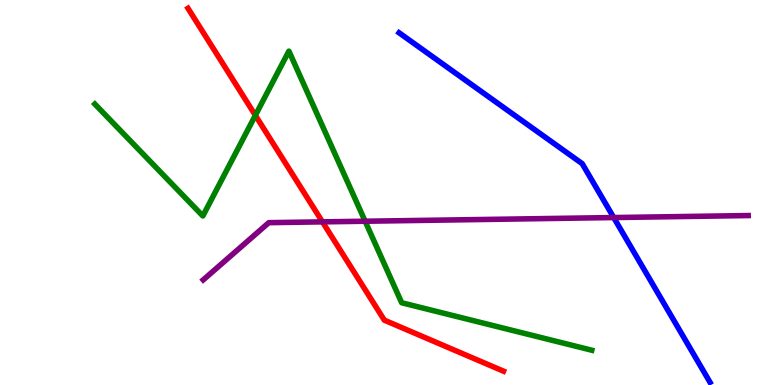[{'lines': ['blue', 'red'], 'intersections': []}, {'lines': ['green', 'red'], 'intersections': [{'x': 3.3, 'y': 7.0}]}, {'lines': ['purple', 'red'], 'intersections': [{'x': 4.16, 'y': 4.24}]}, {'lines': ['blue', 'green'], 'intersections': []}, {'lines': ['blue', 'purple'], 'intersections': [{'x': 7.92, 'y': 4.35}]}, {'lines': ['green', 'purple'], 'intersections': [{'x': 4.71, 'y': 4.25}]}]